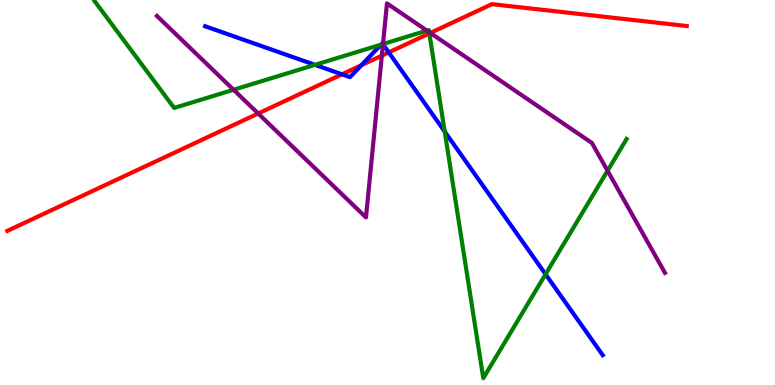[{'lines': ['blue', 'red'], 'intersections': [{'x': 4.41, 'y': 8.07}, {'x': 4.66, 'y': 8.31}, {'x': 5.02, 'y': 8.64}]}, {'lines': ['green', 'red'], 'intersections': [{'x': 5.54, 'y': 9.13}]}, {'lines': ['purple', 'red'], 'intersections': [{'x': 3.33, 'y': 7.05}, {'x': 4.93, 'y': 8.55}, {'x': 5.55, 'y': 9.14}]}, {'lines': ['blue', 'green'], 'intersections': [{'x': 4.06, 'y': 8.32}, {'x': 4.92, 'y': 8.84}, {'x': 4.94, 'y': 8.86}, {'x': 5.74, 'y': 6.58}, {'x': 7.04, 'y': 2.88}]}, {'lines': ['blue', 'purple'], 'intersections': [{'x': 4.94, 'y': 8.85}]}, {'lines': ['green', 'purple'], 'intersections': [{'x': 3.01, 'y': 7.67}, {'x': 4.94, 'y': 8.86}, {'x': 5.51, 'y': 9.2}, {'x': 5.54, 'y': 9.17}, {'x': 7.84, 'y': 5.56}]}]